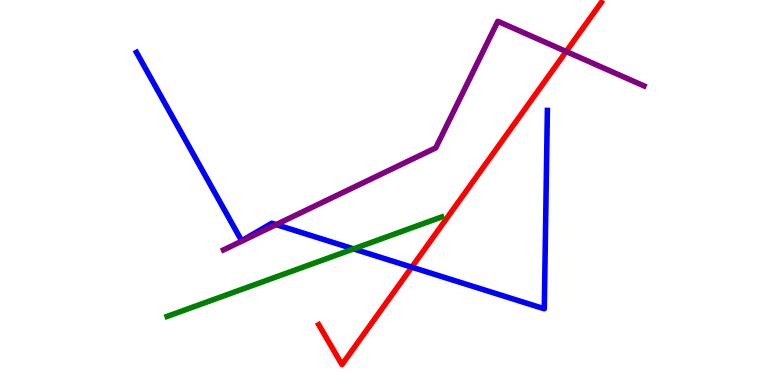[{'lines': ['blue', 'red'], 'intersections': [{'x': 5.31, 'y': 3.06}]}, {'lines': ['green', 'red'], 'intersections': []}, {'lines': ['purple', 'red'], 'intersections': [{'x': 7.31, 'y': 8.66}]}, {'lines': ['blue', 'green'], 'intersections': [{'x': 4.56, 'y': 3.54}]}, {'lines': ['blue', 'purple'], 'intersections': [{'x': 3.56, 'y': 4.17}]}, {'lines': ['green', 'purple'], 'intersections': []}]